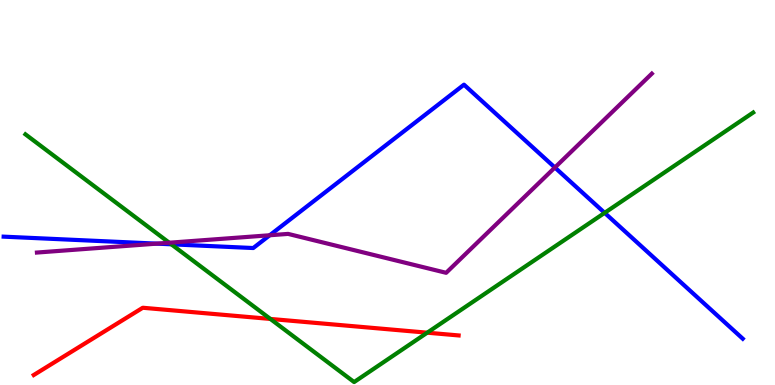[{'lines': ['blue', 'red'], 'intersections': []}, {'lines': ['green', 'red'], 'intersections': [{'x': 3.49, 'y': 1.72}, {'x': 5.51, 'y': 1.36}]}, {'lines': ['purple', 'red'], 'intersections': []}, {'lines': ['blue', 'green'], 'intersections': [{'x': 2.21, 'y': 3.65}, {'x': 7.8, 'y': 4.47}]}, {'lines': ['blue', 'purple'], 'intersections': [{'x': 2.02, 'y': 3.67}, {'x': 3.48, 'y': 3.89}, {'x': 7.16, 'y': 5.65}]}, {'lines': ['green', 'purple'], 'intersections': [{'x': 2.18, 'y': 3.7}]}]